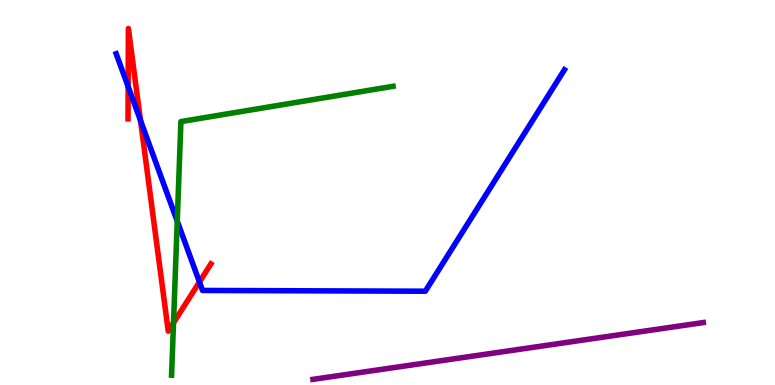[{'lines': ['blue', 'red'], 'intersections': [{'x': 1.65, 'y': 7.75}, {'x': 1.81, 'y': 6.87}, {'x': 2.57, 'y': 2.68}]}, {'lines': ['green', 'red'], 'intersections': [{'x': 2.24, 'y': 1.61}]}, {'lines': ['purple', 'red'], 'intersections': []}, {'lines': ['blue', 'green'], 'intersections': [{'x': 2.29, 'y': 4.26}]}, {'lines': ['blue', 'purple'], 'intersections': []}, {'lines': ['green', 'purple'], 'intersections': []}]